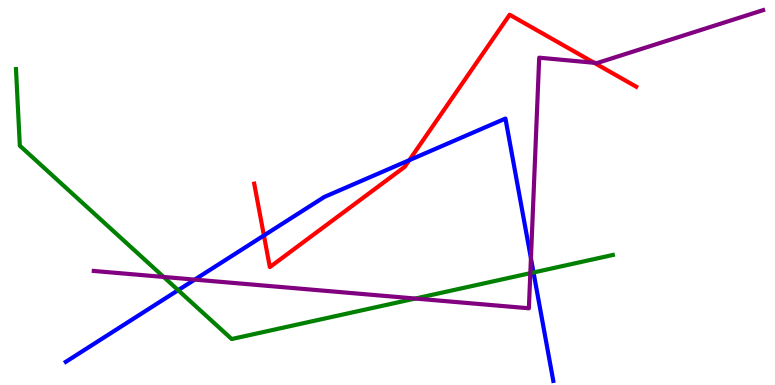[{'lines': ['blue', 'red'], 'intersections': [{'x': 3.41, 'y': 3.88}, {'x': 5.28, 'y': 5.84}]}, {'lines': ['green', 'red'], 'intersections': []}, {'lines': ['purple', 'red'], 'intersections': [{'x': 7.67, 'y': 8.37}]}, {'lines': ['blue', 'green'], 'intersections': [{'x': 2.3, 'y': 2.46}, {'x': 6.88, 'y': 2.92}]}, {'lines': ['blue', 'purple'], 'intersections': [{'x': 2.51, 'y': 2.74}, {'x': 6.85, 'y': 3.29}]}, {'lines': ['green', 'purple'], 'intersections': [{'x': 2.11, 'y': 2.81}, {'x': 5.36, 'y': 2.25}, {'x': 6.84, 'y': 2.9}]}]